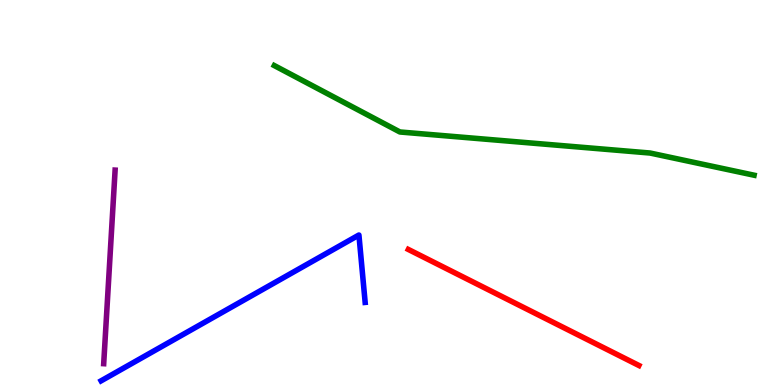[{'lines': ['blue', 'red'], 'intersections': []}, {'lines': ['green', 'red'], 'intersections': []}, {'lines': ['purple', 'red'], 'intersections': []}, {'lines': ['blue', 'green'], 'intersections': []}, {'lines': ['blue', 'purple'], 'intersections': []}, {'lines': ['green', 'purple'], 'intersections': []}]